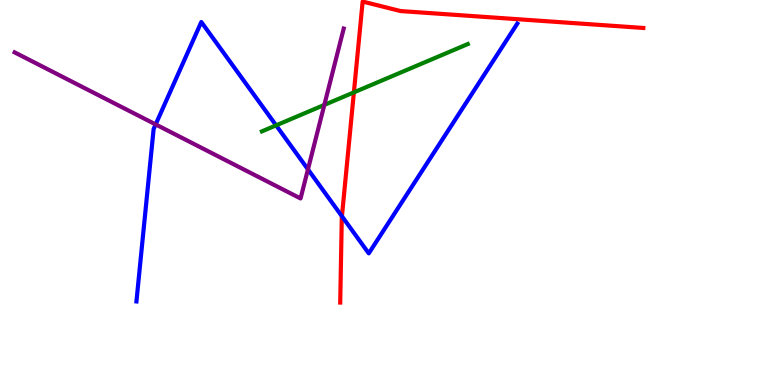[{'lines': ['blue', 'red'], 'intersections': [{'x': 4.41, 'y': 4.38}]}, {'lines': ['green', 'red'], 'intersections': [{'x': 4.57, 'y': 7.6}]}, {'lines': ['purple', 'red'], 'intersections': []}, {'lines': ['blue', 'green'], 'intersections': [{'x': 3.56, 'y': 6.74}]}, {'lines': ['blue', 'purple'], 'intersections': [{'x': 2.01, 'y': 6.77}, {'x': 3.97, 'y': 5.6}]}, {'lines': ['green', 'purple'], 'intersections': [{'x': 4.18, 'y': 7.28}]}]